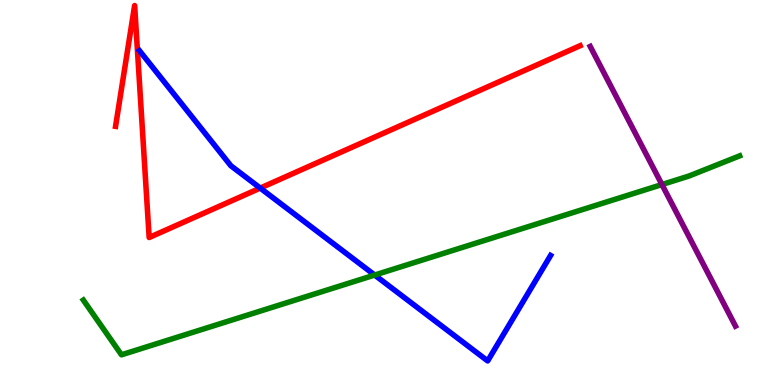[{'lines': ['blue', 'red'], 'intersections': [{'x': 3.36, 'y': 5.11}]}, {'lines': ['green', 'red'], 'intersections': []}, {'lines': ['purple', 'red'], 'intersections': []}, {'lines': ['blue', 'green'], 'intersections': [{'x': 4.83, 'y': 2.86}]}, {'lines': ['blue', 'purple'], 'intersections': []}, {'lines': ['green', 'purple'], 'intersections': [{'x': 8.54, 'y': 5.21}]}]